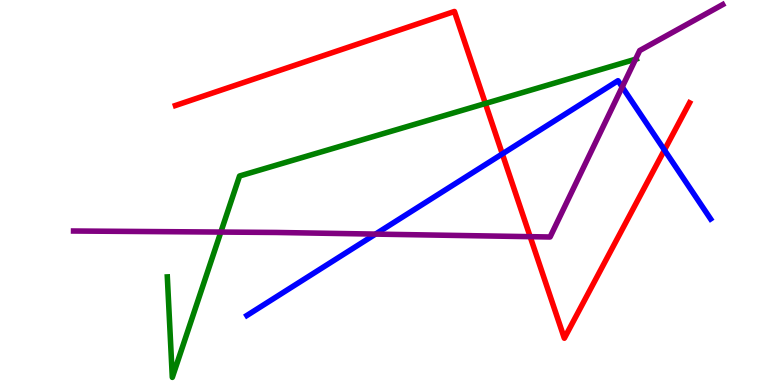[{'lines': ['blue', 'red'], 'intersections': [{'x': 6.48, 'y': 6.0}, {'x': 8.57, 'y': 6.1}]}, {'lines': ['green', 'red'], 'intersections': [{'x': 6.26, 'y': 7.31}]}, {'lines': ['purple', 'red'], 'intersections': [{'x': 6.84, 'y': 3.85}]}, {'lines': ['blue', 'green'], 'intersections': []}, {'lines': ['blue', 'purple'], 'intersections': [{'x': 4.85, 'y': 3.92}, {'x': 8.03, 'y': 7.74}]}, {'lines': ['green', 'purple'], 'intersections': [{'x': 2.85, 'y': 3.97}, {'x': 8.2, 'y': 8.46}]}]